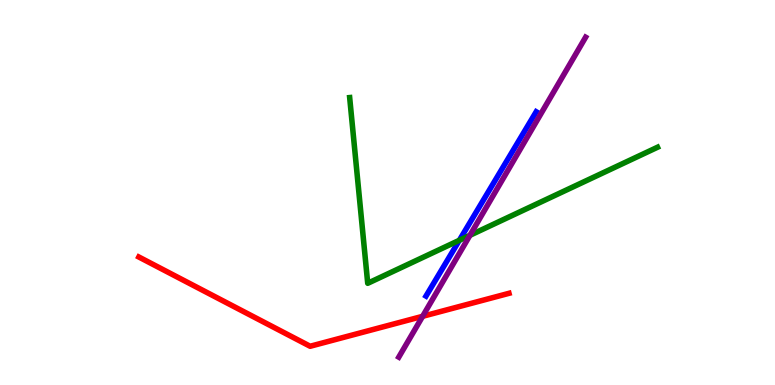[{'lines': ['blue', 'red'], 'intersections': []}, {'lines': ['green', 'red'], 'intersections': []}, {'lines': ['purple', 'red'], 'intersections': [{'x': 5.45, 'y': 1.78}]}, {'lines': ['blue', 'green'], 'intersections': [{'x': 5.93, 'y': 3.76}]}, {'lines': ['blue', 'purple'], 'intersections': []}, {'lines': ['green', 'purple'], 'intersections': [{'x': 6.06, 'y': 3.89}]}]